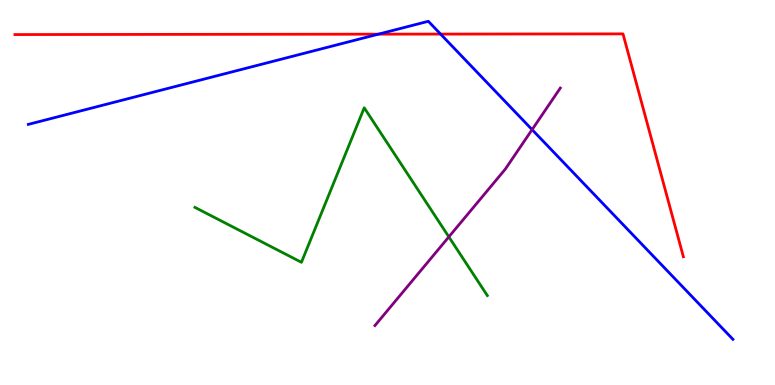[{'lines': ['blue', 'red'], 'intersections': [{'x': 4.88, 'y': 9.11}, {'x': 5.69, 'y': 9.11}]}, {'lines': ['green', 'red'], 'intersections': []}, {'lines': ['purple', 'red'], 'intersections': []}, {'lines': ['blue', 'green'], 'intersections': []}, {'lines': ['blue', 'purple'], 'intersections': [{'x': 6.87, 'y': 6.63}]}, {'lines': ['green', 'purple'], 'intersections': [{'x': 5.79, 'y': 3.85}]}]